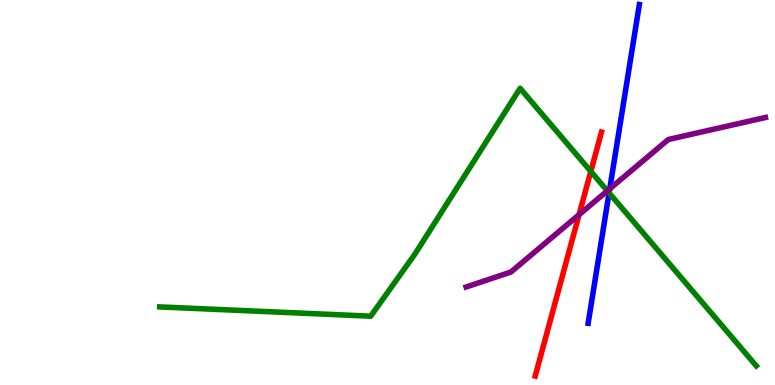[{'lines': ['blue', 'red'], 'intersections': []}, {'lines': ['green', 'red'], 'intersections': [{'x': 7.62, 'y': 5.55}]}, {'lines': ['purple', 'red'], 'intersections': [{'x': 7.47, 'y': 4.42}]}, {'lines': ['blue', 'green'], 'intersections': [{'x': 7.86, 'y': 4.99}]}, {'lines': ['blue', 'purple'], 'intersections': [{'x': 7.87, 'y': 5.1}]}, {'lines': ['green', 'purple'], 'intersections': [{'x': 7.84, 'y': 5.04}]}]